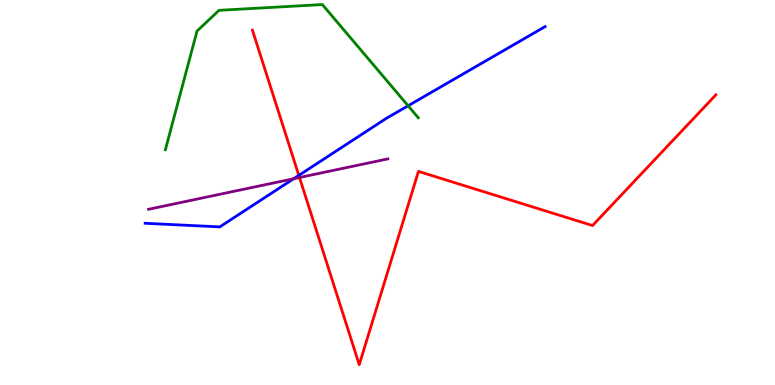[{'lines': ['blue', 'red'], 'intersections': [{'x': 3.86, 'y': 5.44}]}, {'lines': ['green', 'red'], 'intersections': []}, {'lines': ['purple', 'red'], 'intersections': [{'x': 3.86, 'y': 5.39}]}, {'lines': ['blue', 'green'], 'intersections': [{'x': 5.27, 'y': 7.25}]}, {'lines': ['blue', 'purple'], 'intersections': [{'x': 3.79, 'y': 5.36}]}, {'lines': ['green', 'purple'], 'intersections': []}]